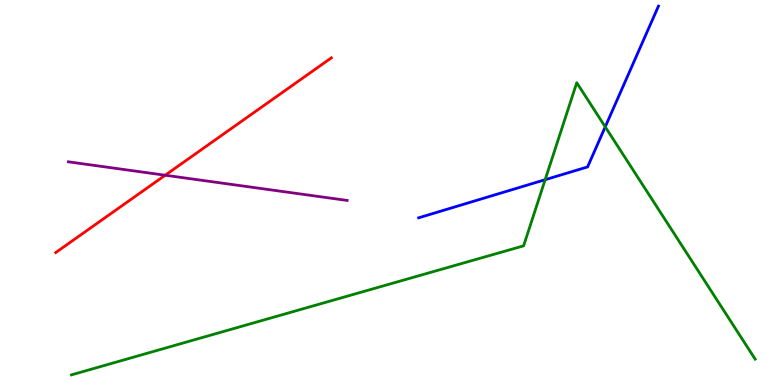[{'lines': ['blue', 'red'], 'intersections': []}, {'lines': ['green', 'red'], 'intersections': []}, {'lines': ['purple', 'red'], 'intersections': [{'x': 2.13, 'y': 5.45}]}, {'lines': ['blue', 'green'], 'intersections': [{'x': 7.03, 'y': 5.33}, {'x': 7.81, 'y': 6.71}]}, {'lines': ['blue', 'purple'], 'intersections': []}, {'lines': ['green', 'purple'], 'intersections': []}]